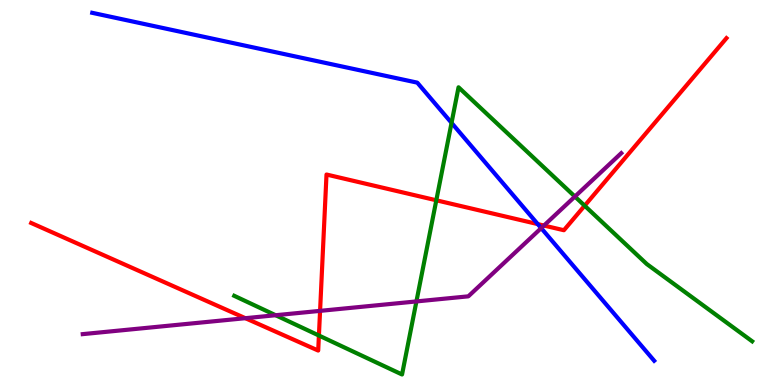[{'lines': ['blue', 'red'], 'intersections': [{'x': 6.94, 'y': 4.18}]}, {'lines': ['green', 'red'], 'intersections': [{'x': 4.12, 'y': 1.29}, {'x': 5.63, 'y': 4.8}, {'x': 7.54, 'y': 4.66}]}, {'lines': ['purple', 'red'], 'intersections': [{'x': 3.17, 'y': 1.74}, {'x': 4.13, 'y': 1.93}, {'x': 7.02, 'y': 4.14}]}, {'lines': ['blue', 'green'], 'intersections': [{'x': 5.83, 'y': 6.81}]}, {'lines': ['blue', 'purple'], 'intersections': [{'x': 6.98, 'y': 4.07}]}, {'lines': ['green', 'purple'], 'intersections': [{'x': 3.56, 'y': 1.81}, {'x': 5.37, 'y': 2.17}, {'x': 7.42, 'y': 4.89}]}]